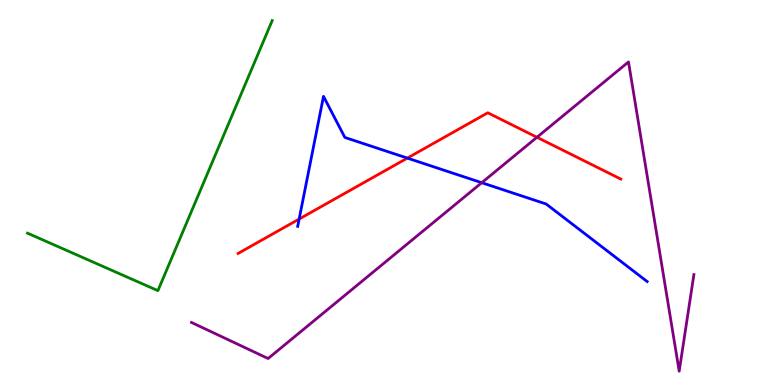[{'lines': ['blue', 'red'], 'intersections': [{'x': 3.86, 'y': 4.31}, {'x': 5.26, 'y': 5.89}]}, {'lines': ['green', 'red'], 'intersections': []}, {'lines': ['purple', 'red'], 'intersections': [{'x': 6.93, 'y': 6.43}]}, {'lines': ['blue', 'green'], 'intersections': []}, {'lines': ['blue', 'purple'], 'intersections': [{'x': 6.22, 'y': 5.25}]}, {'lines': ['green', 'purple'], 'intersections': []}]